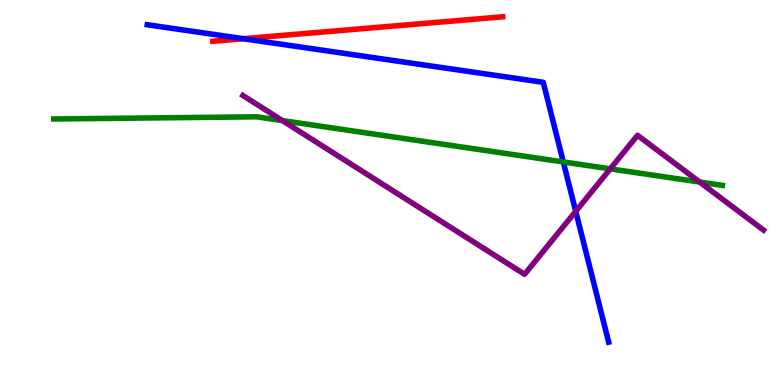[{'lines': ['blue', 'red'], 'intersections': [{'x': 3.14, 'y': 8.99}]}, {'lines': ['green', 'red'], 'intersections': []}, {'lines': ['purple', 'red'], 'intersections': []}, {'lines': ['blue', 'green'], 'intersections': [{'x': 7.27, 'y': 5.79}]}, {'lines': ['blue', 'purple'], 'intersections': [{'x': 7.43, 'y': 4.51}]}, {'lines': ['green', 'purple'], 'intersections': [{'x': 3.64, 'y': 6.87}, {'x': 7.87, 'y': 5.61}, {'x': 9.03, 'y': 5.27}]}]